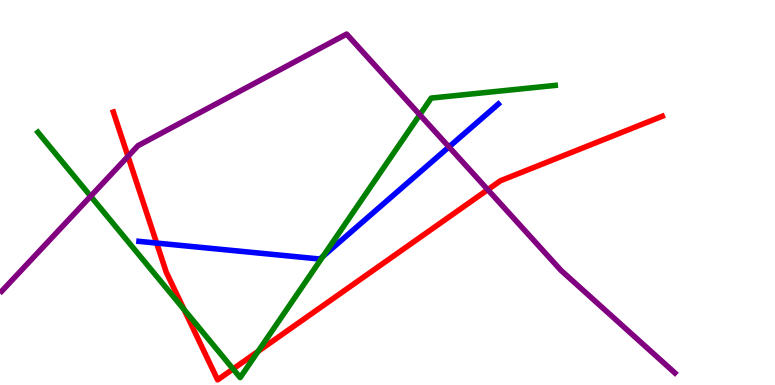[{'lines': ['blue', 'red'], 'intersections': [{'x': 2.02, 'y': 3.69}]}, {'lines': ['green', 'red'], 'intersections': [{'x': 2.38, 'y': 1.96}, {'x': 3.01, 'y': 0.416}, {'x': 3.33, 'y': 0.873}]}, {'lines': ['purple', 'red'], 'intersections': [{'x': 1.65, 'y': 5.94}, {'x': 6.29, 'y': 5.07}]}, {'lines': ['blue', 'green'], 'intersections': [{'x': 4.17, 'y': 3.35}]}, {'lines': ['blue', 'purple'], 'intersections': [{'x': 5.79, 'y': 6.18}]}, {'lines': ['green', 'purple'], 'intersections': [{'x': 1.17, 'y': 4.9}, {'x': 5.42, 'y': 7.02}]}]